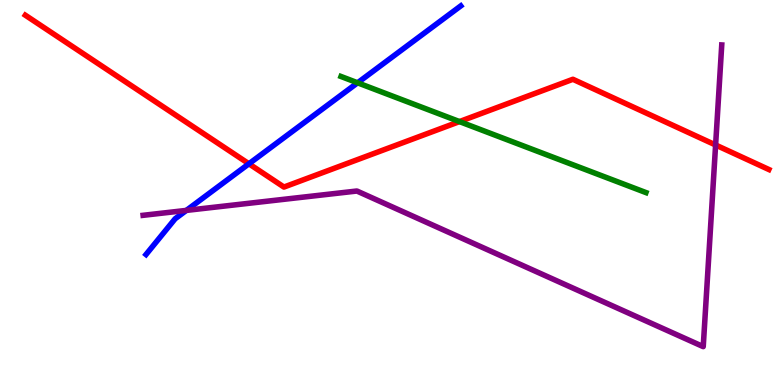[{'lines': ['blue', 'red'], 'intersections': [{'x': 3.21, 'y': 5.75}]}, {'lines': ['green', 'red'], 'intersections': [{'x': 5.93, 'y': 6.84}]}, {'lines': ['purple', 'red'], 'intersections': [{'x': 9.23, 'y': 6.23}]}, {'lines': ['blue', 'green'], 'intersections': [{'x': 4.61, 'y': 7.85}]}, {'lines': ['blue', 'purple'], 'intersections': [{'x': 2.4, 'y': 4.54}]}, {'lines': ['green', 'purple'], 'intersections': []}]